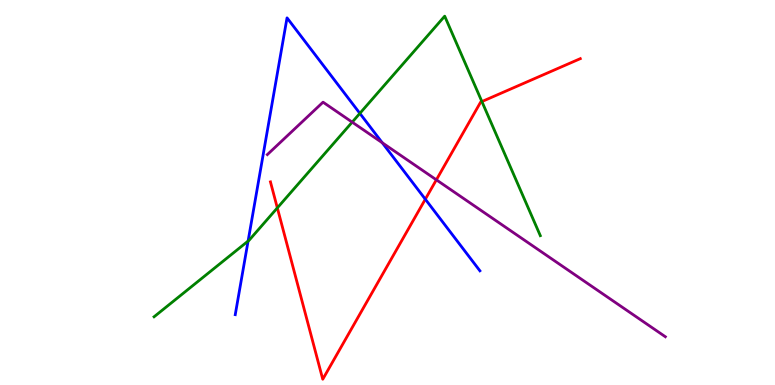[{'lines': ['blue', 'red'], 'intersections': [{'x': 5.49, 'y': 4.83}]}, {'lines': ['green', 'red'], 'intersections': [{'x': 3.58, 'y': 4.6}, {'x': 6.22, 'y': 7.36}]}, {'lines': ['purple', 'red'], 'intersections': [{'x': 5.63, 'y': 5.33}]}, {'lines': ['blue', 'green'], 'intersections': [{'x': 3.2, 'y': 3.74}, {'x': 4.64, 'y': 7.06}]}, {'lines': ['blue', 'purple'], 'intersections': [{'x': 4.93, 'y': 6.29}]}, {'lines': ['green', 'purple'], 'intersections': [{'x': 4.54, 'y': 6.83}]}]